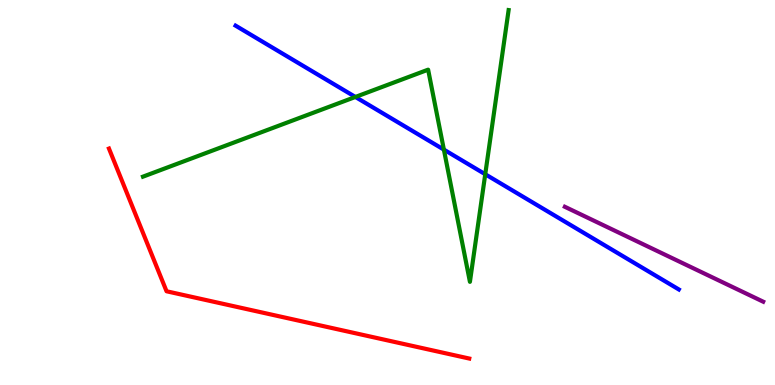[{'lines': ['blue', 'red'], 'intersections': []}, {'lines': ['green', 'red'], 'intersections': []}, {'lines': ['purple', 'red'], 'intersections': []}, {'lines': ['blue', 'green'], 'intersections': [{'x': 4.59, 'y': 7.48}, {'x': 5.73, 'y': 6.11}, {'x': 6.26, 'y': 5.47}]}, {'lines': ['blue', 'purple'], 'intersections': []}, {'lines': ['green', 'purple'], 'intersections': []}]